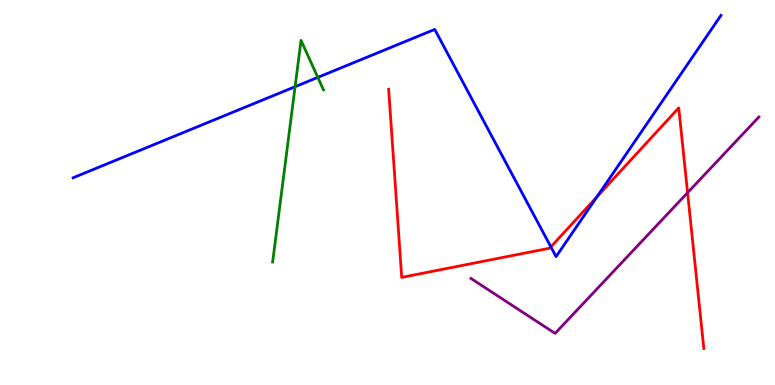[{'lines': ['blue', 'red'], 'intersections': [{'x': 7.11, 'y': 3.59}, {'x': 7.7, 'y': 4.89}]}, {'lines': ['green', 'red'], 'intersections': []}, {'lines': ['purple', 'red'], 'intersections': [{'x': 8.87, 'y': 4.99}]}, {'lines': ['blue', 'green'], 'intersections': [{'x': 3.81, 'y': 7.75}, {'x': 4.1, 'y': 7.99}]}, {'lines': ['blue', 'purple'], 'intersections': []}, {'lines': ['green', 'purple'], 'intersections': []}]